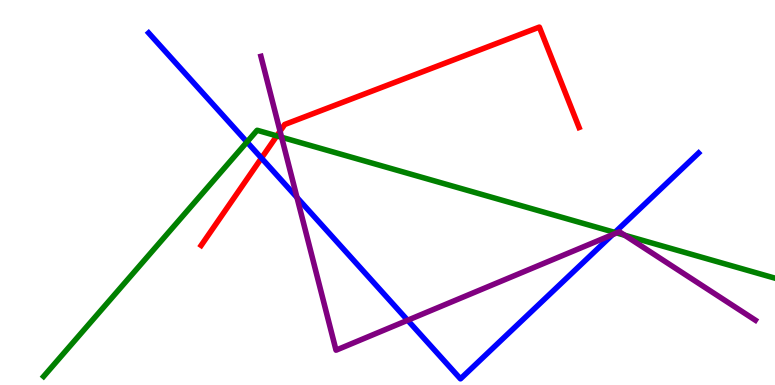[{'lines': ['blue', 'red'], 'intersections': [{'x': 3.37, 'y': 5.89}]}, {'lines': ['green', 'red'], 'intersections': [{'x': 3.57, 'y': 6.47}]}, {'lines': ['purple', 'red'], 'intersections': [{'x': 3.61, 'y': 6.59}]}, {'lines': ['blue', 'green'], 'intersections': [{'x': 3.19, 'y': 6.31}, {'x': 7.93, 'y': 3.96}]}, {'lines': ['blue', 'purple'], 'intersections': [{'x': 3.83, 'y': 4.87}, {'x': 5.26, 'y': 1.68}, {'x': 7.9, 'y': 3.9}]}, {'lines': ['green', 'purple'], 'intersections': [{'x': 3.63, 'y': 6.43}, {'x': 7.96, 'y': 3.95}, {'x': 8.06, 'y': 3.89}]}]